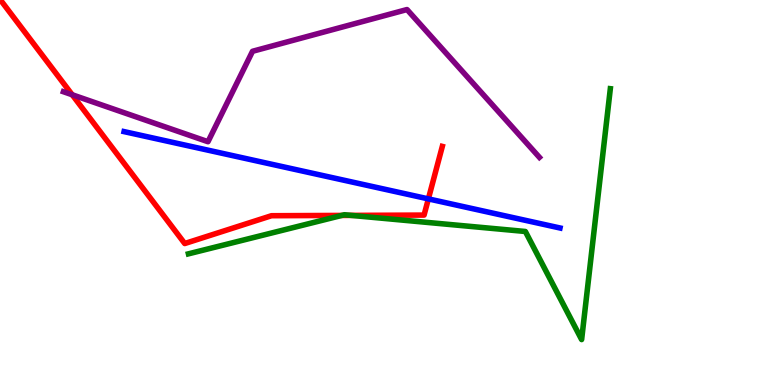[{'lines': ['blue', 'red'], 'intersections': [{'x': 5.53, 'y': 4.83}]}, {'lines': ['green', 'red'], 'intersections': [{'x': 4.41, 'y': 4.4}, {'x': 4.53, 'y': 4.41}]}, {'lines': ['purple', 'red'], 'intersections': [{'x': 0.932, 'y': 7.54}]}, {'lines': ['blue', 'green'], 'intersections': []}, {'lines': ['blue', 'purple'], 'intersections': []}, {'lines': ['green', 'purple'], 'intersections': []}]